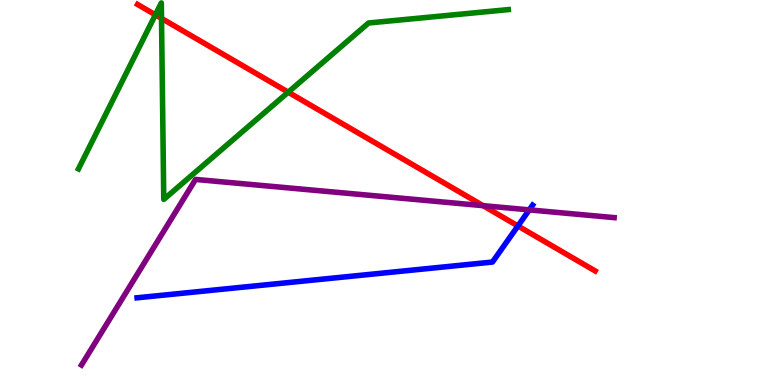[{'lines': ['blue', 'red'], 'intersections': [{'x': 6.68, 'y': 4.13}]}, {'lines': ['green', 'red'], 'intersections': [{'x': 2.0, 'y': 9.62}, {'x': 2.08, 'y': 9.52}, {'x': 3.72, 'y': 7.61}]}, {'lines': ['purple', 'red'], 'intersections': [{'x': 6.23, 'y': 4.66}]}, {'lines': ['blue', 'green'], 'intersections': []}, {'lines': ['blue', 'purple'], 'intersections': [{'x': 6.83, 'y': 4.55}]}, {'lines': ['green', 'purple'], 'intersections': []}]